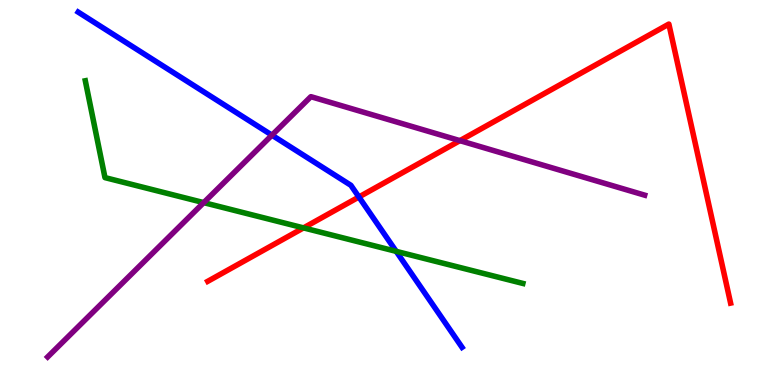[{'lines': ['blue', 'red'], 'intersections': [{'x': 4.63, 'y': 4.88}]}, {'lines': ['green', 'red'], 'intersections': [{'x': 3.92, 'y': 4.08}]}, {'lines': ['purple', 'red'], 'intersections': [{'x': 5.93, 'y': 6.35}]}, {'lines': ['blue', 'green'], 'intersections': [{'x': 5.11, 'y': 3.47}]}, {'lines': ['blue', 'purple'], 'intersections': [{'x': 3.51, 'y': 6.49}]}, {'lines': ['green', 'purple'], 'intersections': [{'x': 2.63, 'y': 4.74}]}]